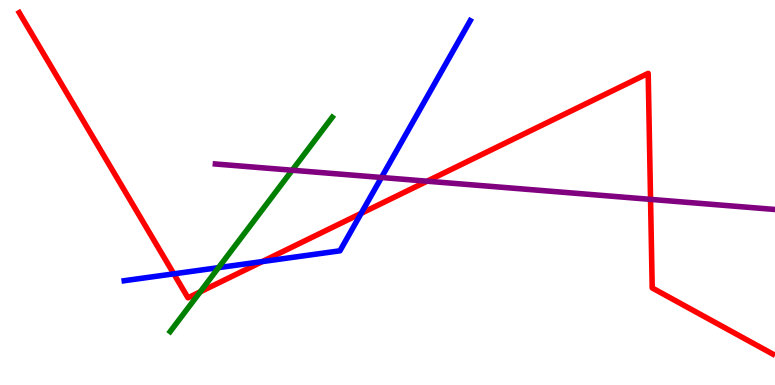[{'lines': ['blue', 'red'], 'intersections': [{'x': 2.24, 'y': 2.89}, {'x': 3.38, 'y': 3.21}, {'x': 4.66, 'y': 4.46}]}, {'lines': ['green', 'red'], 'intersections': [{'x': 2.58, 'y': 2.42}]}, {'lines': ['purple', 'red'], 'intersections': [{'x': 5.51, 'y': 5.29}, {'x': 8.39, 'y': 4.82}]}, {'lines': ['blue', 'green'], 'intersections': [{'x': 2.82, 'y': 3.05}]}, {'lines': ['blue', 'purple'], 'intersections': [{'x': 4.92, 'y': 5.39}]}, {'lines': ['green', 'purple'], 'intersections': [{'x': 3.77, 'y': 5.58}]}]